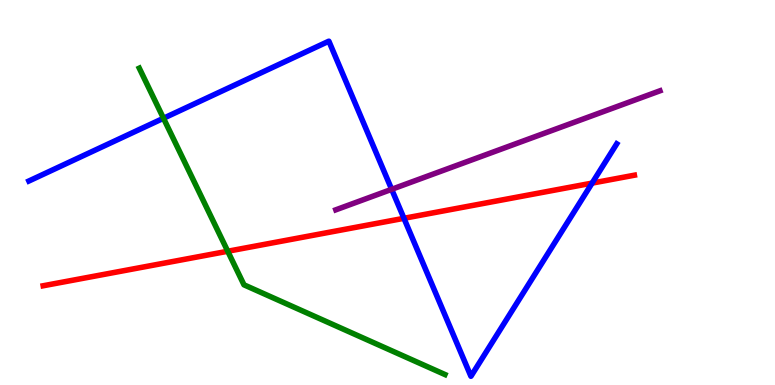[{'lines': ['blue', 'red'], 'intersections': [{'x': 5.21, 'y': 4.33}, {'x': 7.64, 'y': 5.24}]}, {'lines': ['green', 'red'], 'intersections': [{'x': 2.94, 'y': 3.47}]}, {'lines': ['purple', 'red'], 'intersections': []}, {'lines': ['blue', 'green'], 'intersections': [{'x': 2.11, 'y': 6.93}]}, {'lines': ['blue', 'purple'], 'intersections': [{'x': 5.05, 'y': 5.08}]}, {'lines': ['green', 'purple'], 'intersections': []}]